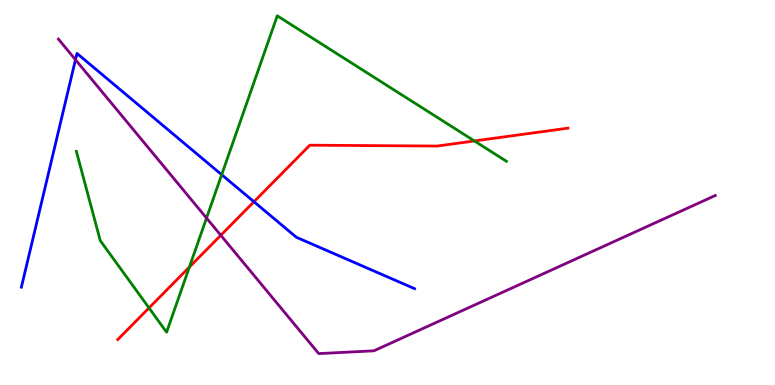[{'lines': ['blue', 'red'], 'intersections': [{'x': 3.28, 'y': 4.76}]}, {'lines': ['green', 'red'], 'intersections': [{'x': 1.92, 'y': 2.0}, {'x': 2.44, 'y': 3.06}, {'x': 6.12, 'y': 6.34}]}, {'lines': ['purple', 'red'], 'intersections': [{'x': 2.85, 'y': 3.89}]}, {'lines': ['blue', 'green'], 'intersections': [{'x': 2.86, 'y': 5.46}]}, {'lines': ['blue', 'purple'], 'intersections': [{'x': 0.974, 'y': 8.45}]}, {'lines': ['green', 'purple'], 'intersections': [{'x': 2.66, 'y': 4.34}]}]